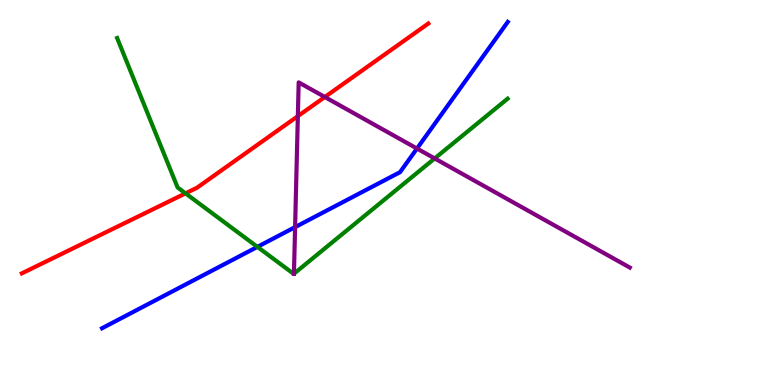[{'lines': ['blue', 'red'], 'intersections': []}, {'lines': ['green', 'red'], 'intersections': [{'x': 2.39, 'y': 4.98}]}, {'lines': ['purple', 'red'], 'intersections': [{'x': 3.84, 'y': 6.98}, {'x': 4.19, 'y': 7.48}]}, {'lines': ['blue', 'green'], 'intersections': [{'x': 3.32, 'y': 3.59}]}, {'lines': ['blue', 'purple'], 'intersections': [{'x': 3.81, 'y': 4.1}, {'x': 5.38, 'y': 6.14}]}, {'lines': ['green', 'purple'], 'intersections': [{'x': 3.79, 'y': 2.89}, {'x': 5.61, 'y': 5.88}]}]